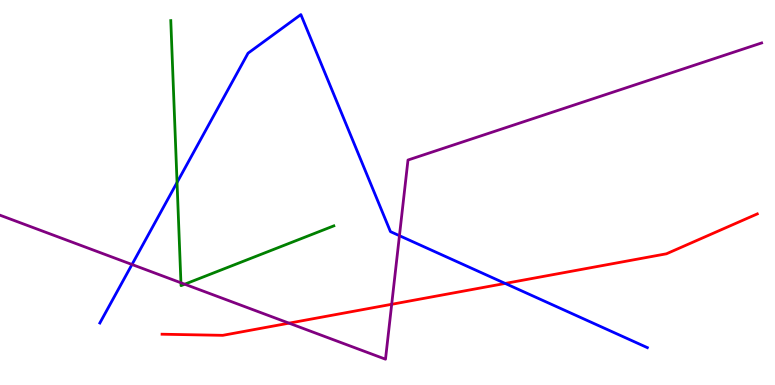[{'lines': ['blue', 'red'], 'intersections': [{'x': 6.52, 'y': 2.64}]}, {'lines': ['green', 'red'], 'intersections': []}, {'lines': ['purple', 'red'], 'intersections': [{'x': 3.73, 'y': 1.61}, {'x': 5.05, 'y': 2.1}]}, {'lines': ['blue', 'green'], 'intersections': [{'x': 2.28, 'y': 5.26}]}, {'lines': ['blue', 'purple'], 'intersections': [{'x': 1.7, 'y': 3.13}, {'x': 5.15, 'y': 3.88}]}, {'lines': ['green', 'purple'], 'intersections': [{'x': 2.33, 'y': 2.66}, {'x': 2.38, 'y': 2.62}]}]